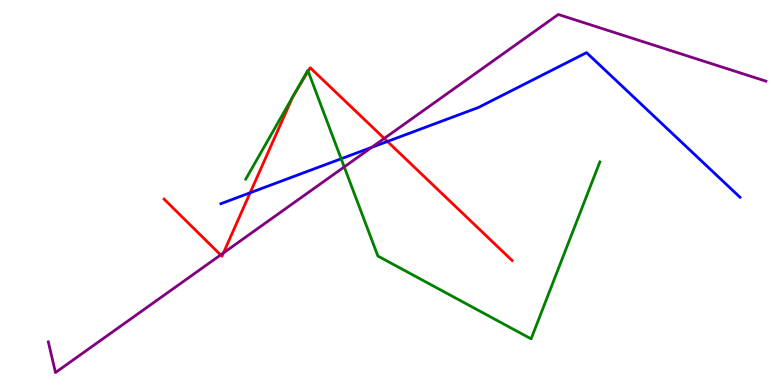[{'lines': ['blue', 'red'], 'intersections': [{'x': 3.23, 'y': 4.99}, {'x': 5.0, 'y': 6.33}]}, {'lines': ['green', 'red'], 'intersections': [{'x': 3.98, 'y': 8.15}]}, {'lines': ['purple', 'red'], 'intersections': [{'x': 2.85, 'y': 3.38}, {'x': 2.88, 'y': 3.43}, {'x': 4.96, 'y': 6.4}]}, {'lines': ['blue', 'green'], 'intersections': [{'x': 4.4, 'y': 5.88}]}, {'lines': ['blue', 'purple'], 'intersections': [{'x': 4.8, 'y': 6.17}]}, {'lines': ['green', 'purple'], 'intersections': [{'x': 4.44, 'y': 5.66}]}]